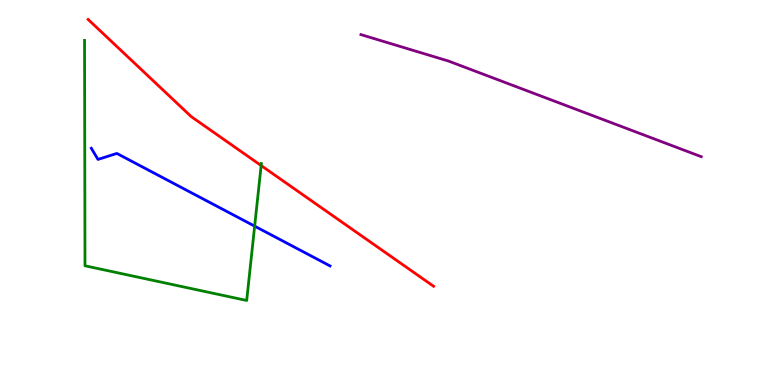[{'lines': ['blue', 'red'], 'intersections': []}, {'lines': ['green', 'red'], 'intersections': [{'x': 3.37, 'y': 5.7}]}, {'lines': ['purple', 'red'], 'intersections': []}, {'lines': ['blue', 'green'], 'intersections': [{'x': 3.29, 'y': 4.13}]}, {'lines': ['blue', 'purple'], 'intersections': []}, {'lines': ['green', 'purple'], 'intersections': []}]